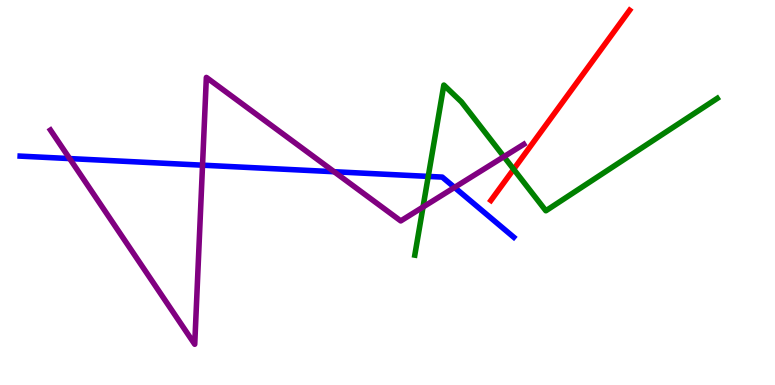[{'lines': ['blue', 'red'], 'intersections': []}, {'lines': ['green', 'red'], 'intersections': [{'x': 6.63, 'y': 5.6}]}, {'lines': ['purple', 'red'], 'intersections': []}, {'lines': ['blue', 'green'], 'intersections': [{'x': 5.53, 'y': 5.42}]}, {'lines': ['blue', 'purple'], 'intersections': [{'x': 0.899, 'y': 5.88}, {'x': 2.61, 'y': 5.71}, {'x': 4.31, 'y': 5.54}, {'x': 5.86, 'y': 5.13}]}, {'lines': ['green', 'purple'], 'intersections': [{'x': 5.46, 'y': 4.62}, {'x': 6.5, 'y': 5.93}]}]